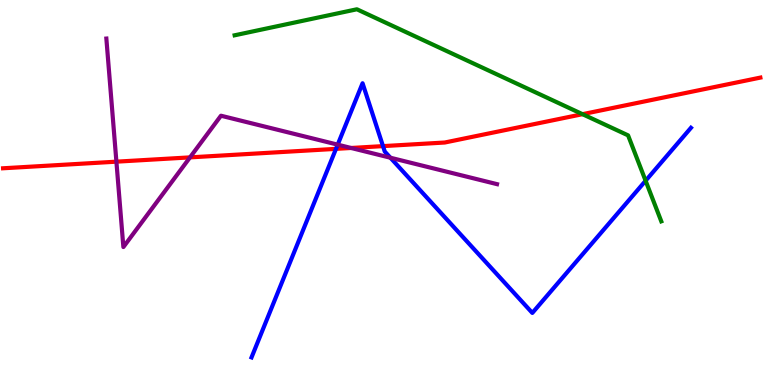[{'lines': ['blue', 'red'], 'intersections': [{'x': 4.34, 'y': 6.13}, {'x': 4.94, 'y': 6.2}]}, {'lines': ['green', 'red'], 'intersections': [{'x': 7.52, 'y': 7.03}]}, {'lines': ['purple', 'red'], 'intersections': [{'x': 1.5, 'y': 5.8}, {'x': 2.45, 'y': 5.91}, {'x': 4.53, 'y': 6.16}]}, {'lines': ['blue', 'green'], 'intersections': [{'x': 8.33, 'y': 5.31}]}, {'lines': ['blue', 'purple'], 'intersections': [{'x': 4.36, 'y': 6.24}, {'x': 5.04, 'y': 5.9}]}, {'lines': ['green', 'purple'], 'intersections': []}]